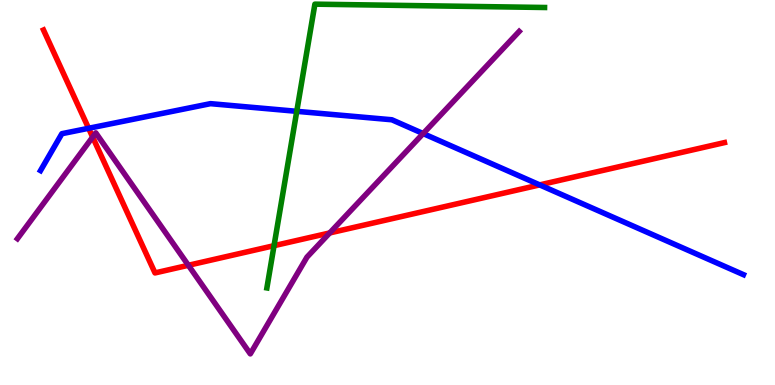[{'lines': ['blue', 'red'], 'intersections': [{'x': 1.14, 'y': 6.67}, {'x': 6.96, 'y': 5.2}]}, {'lines': ['green', 'red'], 'intersections': [{'x': 3.54, 'y': 3.62}]}, {'lines': ['purple', 'red'], 'intersections': [{'x': 1.2, 'y': 6.44}, {'x': 2.43, 'y': 3.11}, {'x': 4.25, 'y': 3.95}]}, {'lines': ['blue', 'green'], 'intersections': [{'x': 3.83, 'y': 7.11}]}, {'lines': ['blue', 'purple'], 'intersections': [{'x': 5.46, 'y': 6.53}]}, {'lines': ['green', 'purple'], 'intersections': []}]